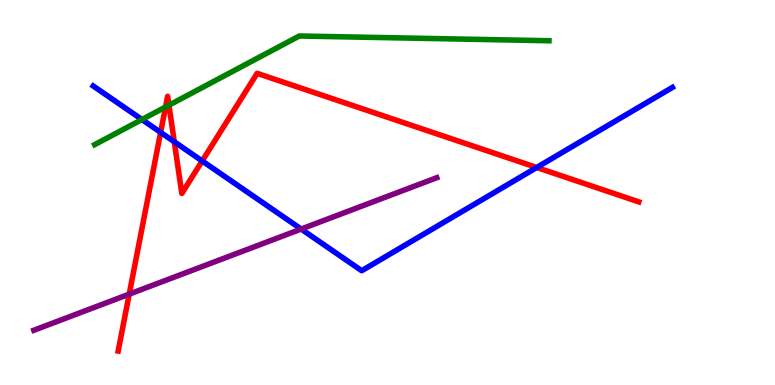[{'lines': ['blue', 'red'], 'intersections': [{'x': 2.07, 'y': 6.56}, {'x': 2.25, 'y': 6.32}, {'x': 2.61, 'y': 5.82}, {'x': 6.93, 'y': 5.65}]}, {'lines': ['green', 'red'], 'intersections': [{'x': 2.14, 'y': 7.22}, {'x': 2.18, 'y': 7.27}]}, {'lines': ['purple', 'red'], 'intersections': [{'x': 1.67, 'y': 2.36}]}, {'lines': ['blue', 'green'], 'intersections': [{'x': 1.83, 'y': 6.9}]}, {'lines': ['blue', 'purple'], 'intersections': [{'x': 3.89, 'y': 4.05}]}, {'lines': ['green', 'purple'], 'intersections': []}]